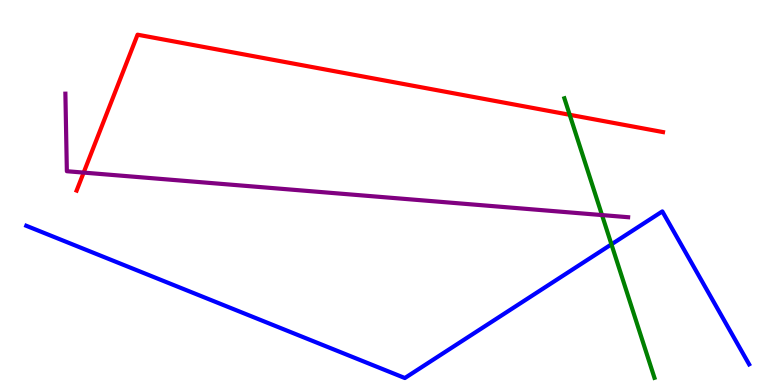[{'lines': ['blue', 'red'], 'intersections': []}, {'lines': ['green', 'red'], 'intersections': [{'x': 7.35, 'y': 7.02}]}, {'lines': ['purple', 'red'], 'intersections': [{'x': 1.08, 'y': 5.52}]}, {'lines': ['blue', 'green'], 'intersections': [{'x': 7.89, 'y': 3.65}]}, {'lines': ['blue', 'purple'], 'intersections': []}, {'lines': ['green', 'purple'], 'intersections': [{'x': 7.77, 'y': 4.41}]}]